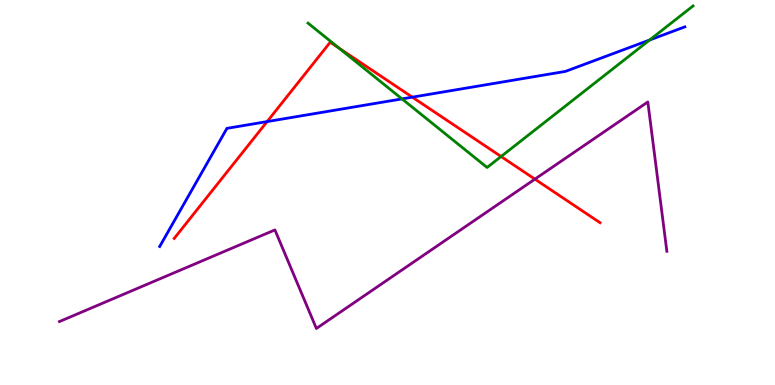[{'lines': ['blue', 'red'], 'intersections': [{'x': 3.45, 'y': 6.84}, {'x': 5.32, 'y': 7.48}]}, {'lines': ['green', 'red'], 'intersections': [{'x': 4.38, 'y': 8.75}, {'x': 6.47, 'y': 5.93}]}, {'lines': ['purple', 'red'], 'intersections': [{'x': 6.9, 'y': 5.35}]}, {'lines': ['blue', 'green'], 'intersections': [{'x': 5.19, 'y': 7.43}, {'x': 8.38, 'y': 8.96}]}, {'lines': ['blue', 'purple'], 'intersections': []}, {'lines': ['green', 'purple'], 'intersections': []}]